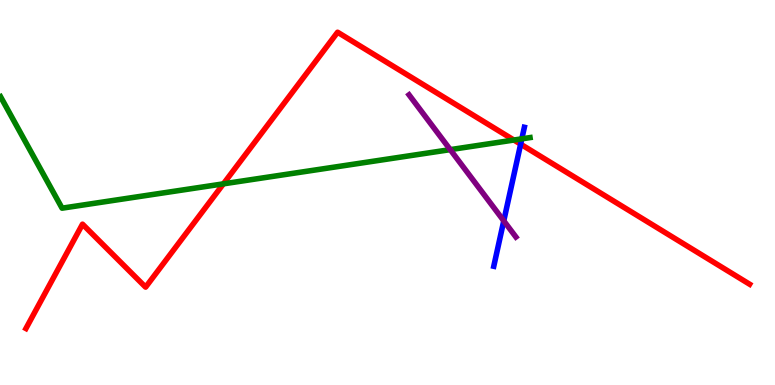[{'lines': ['blue', 'red'], 'intersections': [{'x': 6.72, 'y': 6.26}]}, {'lines': ['green', 'red'], 'intersections': [{'x': 2.88, 'y': 5.22}, {'x': 6.63, 'y': 6.36}]}, {'lines': ['purple', 'red'], 'intersections': []}, {'lines': ['blue', 'green'], 'intersections': [{'x': 6.73, 'y': 6.39}]}, {'lines': ['blue', 'purple'], 'intersections': [{'x': 6.5, 'y': 4.26}]}, {'lines': ['green', 'purple'], 'intersections': [{'x': 5.81, 'y': 6.11}]}]